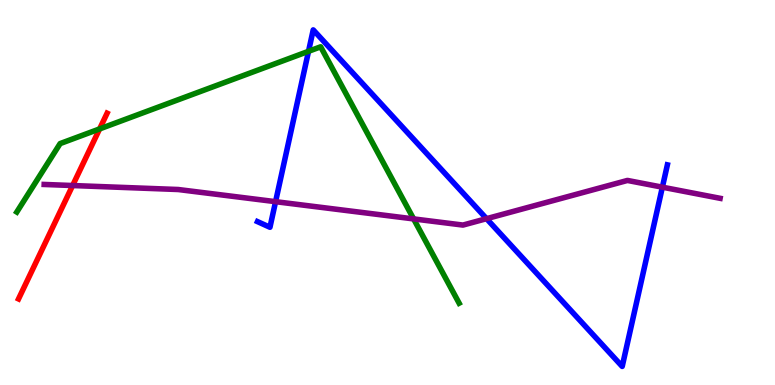[{'lines': ['blue', 'red'], 'intersections': []}, {'lines': ['green', 'red'], 'intersections': [{'x': 1.29, 'y': 6.65}]}, {'lines': ['purple', 'red'], 'intersections': [{'x': 0.937, 'y': 5.18}]}, {'lines': ['blue', 'green'], 'intersections': [{'x': 3.98, 'y': 8.67}]}, {'lines': ['blue', 'purple'], 'intersections': [{'x': 3.56, 'y': 4.76}, {'x': 6.28, 'y': 4.32}, {'x': 8.55, 'y': 5.14}]}, {'lines': ['green', 'purple'], 'intersections': [{'x': 5.34, 'y': 4.31}]}]